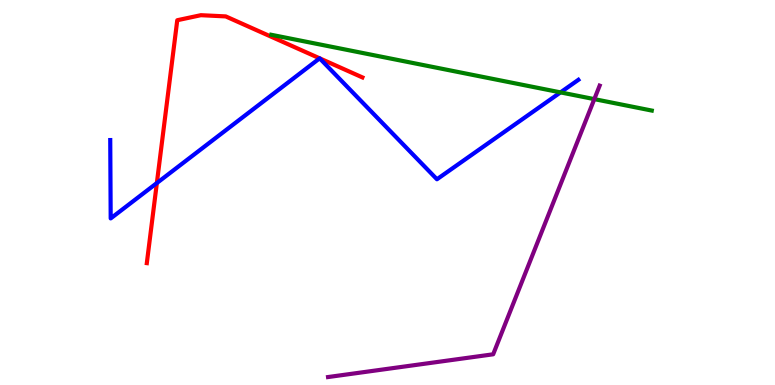[{'lines': ['blue', 'red'], 'intersections': [{'x': 2.02, 'y': 5.25}]}, {'lines': ['green', 'red'], 'intersections': []}, {'lines': ['purple', 'red'], 'intersections': []}, {'lines': ['blue', 'green'], 'intersections': [{'x': 7.23, 'y': 7.6}]}, {'lines': ['blue', 'purple'], 'intersections': []}, {'lines': ['green', 'purple'], 'intersections': [{'x': 7.67, 'y': 7.43}]}]